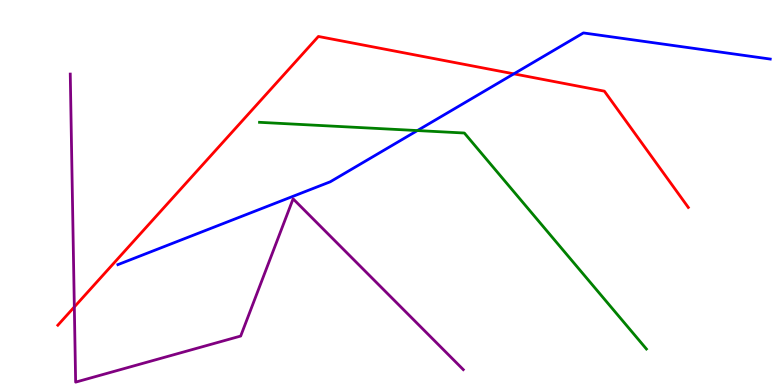[{'lines': ['blue', 'red'], 'intersections': [{'x': 6.63, 'y': 8.08}]}, {'lines': ['green', 'red'], 'intersections': []}, {'lines': ['purple', 'red'], 'intersections': [{'x': 0.959, 'y': 2.03}]}, {'lines': ['blue', 'green'], 'intersections': [{'x': 5.39, 'y': 6.61}]}, {'lines': ['blue', 'purple'], 'intersections': []}, {'lines': ['green', 'purple'], 'intersections': []}]